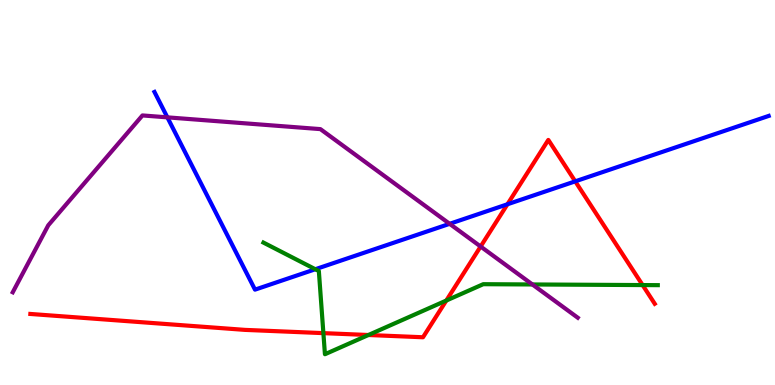[{'lines': ['blue', 'red'], 'intersections': [{'x': 6.55, 'y': 4.69}, {'x': 7.42, 'y': 5.29}]}, {'lines': ['green', 'red'], 'intersections': [{'x': 4.17, 'y': 1.35}, {'x': 4.75, 'y': 1.3}, {'x': 5.76, 'y': 2.19}, {'x': 8.29, 'y': 2.6}]}, {'lines': ['purple', 'red'], 'intersections': [{'x': 6.2, 'y': 3.6}]}, {'lines': ['blue', 'green'], 'intersections': [{'x': 4.07, 'y': 3.01}]}, {'lines': ['blue', 'purple'], 'intersections': [{'x': 2.16, 'y': 6.95}, {'x': 5.8, 'y': 4.19}]}, {'lines': ['green', 'purple'], 'intersections': [{'x': 6.87, 'y': 2.61}]}]